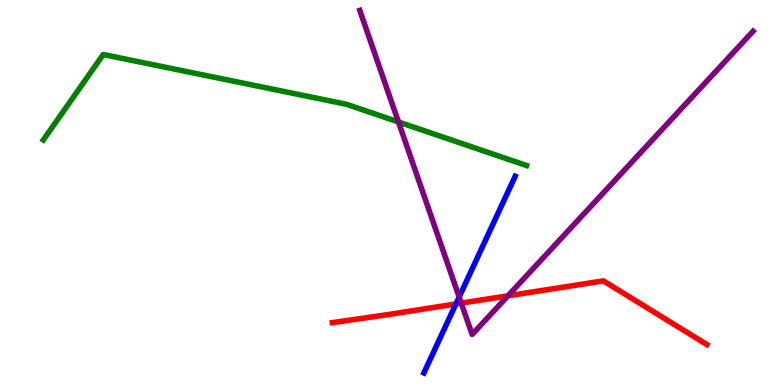[{'lines': ['blue', 'red'], 'intersections': [{'x': 5.88, 'y': 2.11}]}, {'lines': ['green', 'red'], 'intersections': []}, {'lines': ['purple', 'red'], 'intersections': [{'x': 5.95, 'y': 2.13}, {'x': 6.55, 'y': 2.32}]}, {'lines': ['blue', 'green'], 'intersections': []}, {'lines': ['blue', 'purple'], 'intersections': [{'x': 5.92, 'y': 2.29}]}, {'lines': ['green', 'purple'], 'intersections': [{'x': 5.14, 'y': 6.83}]}]